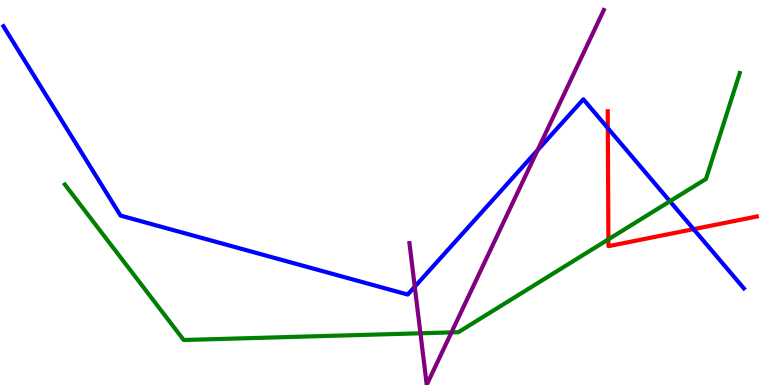[{'lines': ['blue', 'red'], 'intersections': [{'x': 7.84, 'y': 6.67}, {'x': 8.95, 'y': 4.05}]}, {'lines': ['green', 'red'], 'intersections': [{'x': 7.85, 'y': 3.78}]}, {'lines': ['purple', 'red'], 'intersections': []}, {'lines': ['blue', 'green'], 'intersections': [{'x': 8.64, 'y': 4.77}]}, {'lines': ['blue', 'purple'], 'intersections': [{'x': 5.35, 'y': 2.55}, {'x': 6.94, 'y': 6.1}]}, {'lines': ['green', 'purple'], 'intersections': [{'x': 5.43, 'y': 1.34}, {'x': 5.83, 'y': 1.37}]}]